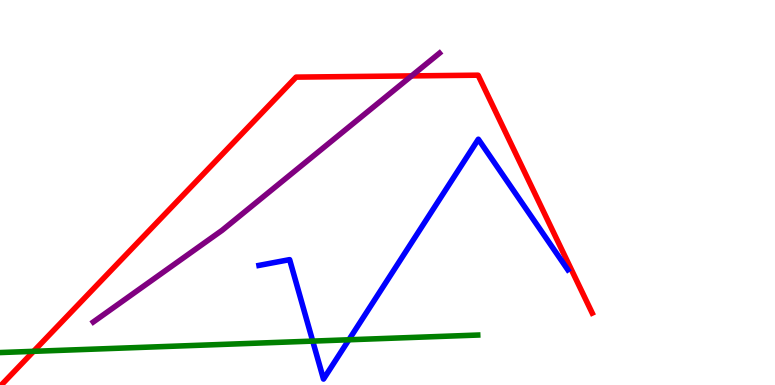[{'lines': ['blue', 'red'], 'intersections': []}, {'lines': ['green', 'red'], 'intersections': [{'x': 0.433, 'y': 0.875}]}, {'lines': ['purple', 'red'], 'intersections': [{'x': 5.31, 'y': 8.03}]}, {'lines': ['blue', 'green'], 'intersections': [{'x': 4.04, 'y': 1.14}, {'x': 4.5, 'y': 1.17}]}, {'lines': ['blue', 'purple'], 'intersections': []}, {'lines': ['green', 'purple'], 'intersections': []}]